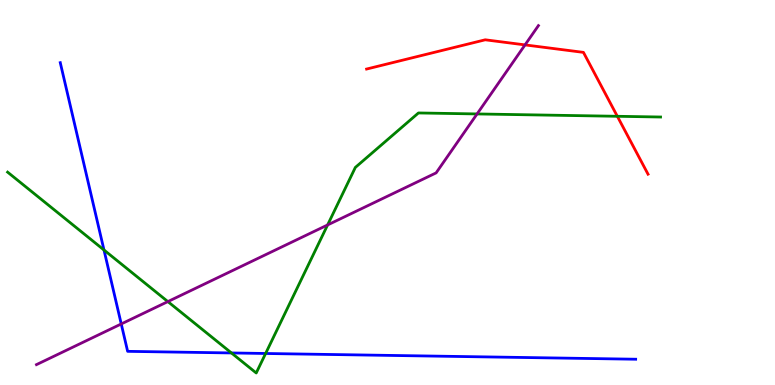[{'lines': ['blue', 'red'], 'intersections': []}, {'lines': ['green', 'red'], 'intersections': [{'x': 7.97, 'y': 6.98}]}, {'lines': ['purple', 'red'], 'intersections': [{'x': 6.77, 'y': 8.83}]}, {'lines': ['blue', 'green'], 'intersections': [{'x': 1.34, 'y': 3.51}, {'x': 2.99, 'y': 0.832}, {'x': 3.43, 'y': 0.819}]}, {'lines': ['blue', 'purple'], 'intersections': [{'x': 1.56, 'y': 1.59}]}, {'lines': ['green', 'purple'], 'intersections': [{'x': 2.17, 'y': 2.17}, {'x': 4.23, 'y': 4.16}, {'x': 6.16, 'y': 7.04}]}]